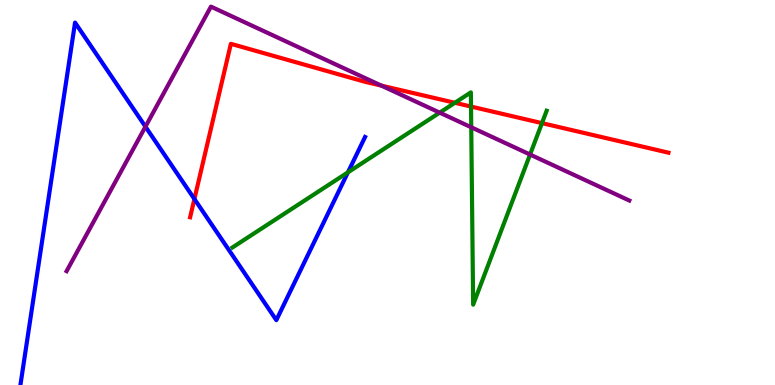[{'lines': ['blue', 'red'], 'intersections': [{'x': 2.51, 'y': 4.83}]}, {'lines': ['green', 'red'], 'intersections': [{'x': 5.87, 'y': 7.33}, {'x': 6.08, 'y': 7.23}, {'x': 6.99, 'y': 6.8}]}, {'lines': ['purple', 'red'], 'intersections': [{'x': 4.92, 'y': 7.78}]}, {'lines': ['blue', 'green'], 'intersections': [{'x': 4.49, 'y': 5.52}]}, {'lines': ['blue', 'purple'], 'intersections': [{'x': 1.88, 'y': 6.71}]}, {'lines': ['green', 'purple'], 'intersections': [{'x': 5.67, 'y': 7.07}, {'x': 6.08, 'y': 6.69}, {'x': 6.84, 'y': 5.99}]}]